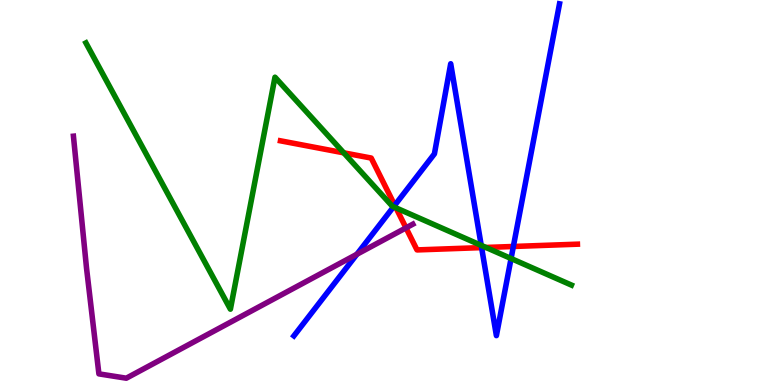[{'lines': ['blue', 'red'], 'intersections': [{'x': 5.09, 'y': 4.67}, {'x': 6.21, 'y': 3.57}, {'x': 6.62, 'y': 3.6}]}, {'lines': ['green', 'red'], 'intersections': [{'x': 4.44, 'y': 6.03}, {'x': 5.11, 'y': 4.6}, {'x': 6.27, 'y': 3.57}]}, {'lines': ['purple', 'red'], 'intersections': [{'x': 5.24, 'y': 4.08}]}, {'lines': ['blue', 'green'], 'intersections': [{'x': 5.08, 'y': 4.63}, {'x': 6.21, 'y': 3.63}, {'x': 6.59, 'y': 3.29}]}, {'lines': ['blue', 'purple'], 'intersections': [{'x': 4.61, 'y': 3.4}]}, {'lines': ['green', 'purple'], 'intersections': []}]